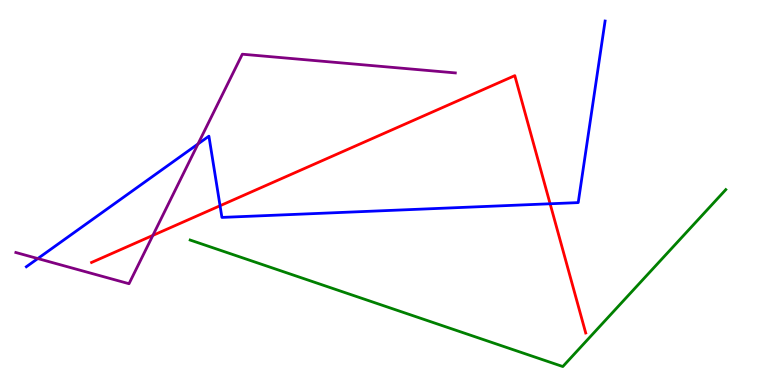[{'lines': ['blue', 'red'], 'intersections': [{'x': 2.84, 'y': 4.66}, {'x': 7.1, 'y': 4.71}]}, {'lines': ['green', 'red'], 'intersections': []}, {'lines': ['purple', 'red'], 'intersections': [{'x': 1.97, 'y': 3.89}]}, {'lines': ['blue', 'green'], 'intersections': []}, {'lines': ['blue', 'purple'], 'intersections': [{'x': 0.488, 'y': 3.28}, {'x': 2.55, 'y': 6.26}]}, {'lines': ['green', 'purple'], 'intersections': []}]